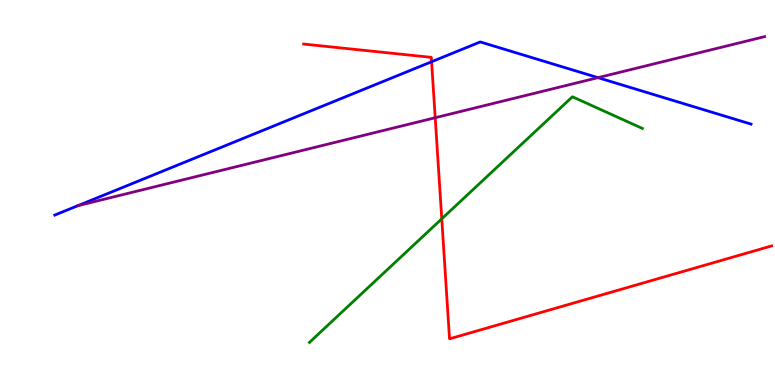[{'lines': ['blue', 'red'], 'intersections': [{'x': 5.57, 'y': 8.4}]}, {'lines': ['green', 'red'], 'intersections': [{'x': 5.7, 'y': 4.32}]}, {'lines': ['purple', 'red'], 'intersections': [{'x': 5.62, 'y': 6.94}]}, {'lines': ['blue', 'green'], 'intersections': []}, {'lines': ['blue', 'purple'], 'intersections': [{'x': 7.72, 'y': 7.98}]}, {'lines': ['green', 'purple'], 'intersections': []}]